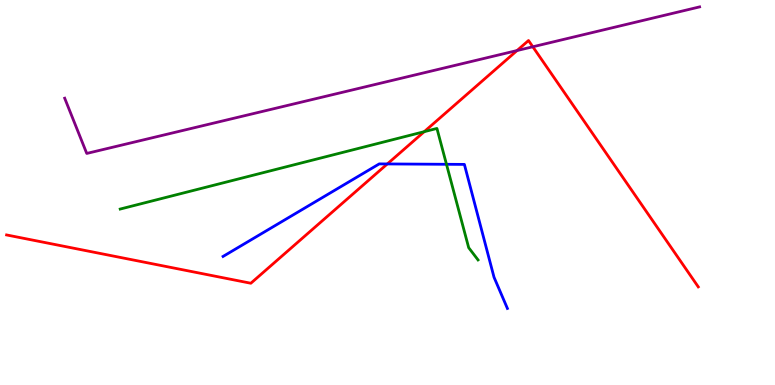[{'lines': ['blue', 'red'], 'intersections': [{'x': 5.0, 'y': 5.74}]}, {'lines': ['green', 'red'], 'intersections': [{'x': 5.47, 'y': 6.58}]}, {'lines': ['purple', 'red'], 'intersections': [{'x': 6.67, 'y': 8.69}, {'x': 6.88, 'y': 8.78}]}, {'lines': ['blue', 'green'], 'intersections': [{'x': 5.76, 'y': 5.73}]}, {'lines': ['blue', 'purple'], 'intersections': []}, {'lines': ['green', 'purple'], 'intersections': []}]